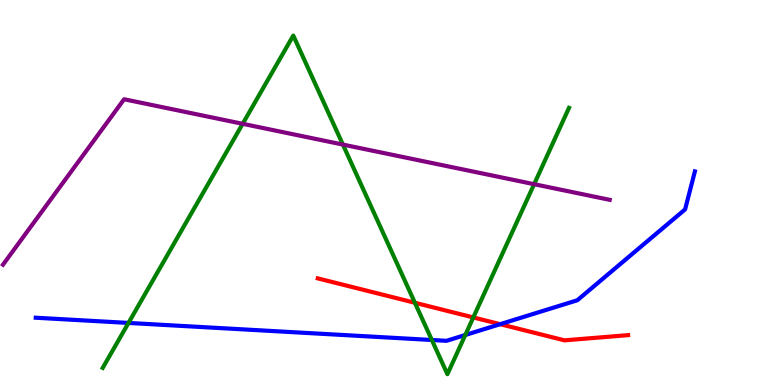[{'lines': ['blue', 'red'], 'intersections': [{'x': 6.45, 'y': 1.58}]}, {'lines': ['green', 'red'], 'intersections': [{'x': 5.35, 'y': 2.14}, {'x': 6.11, 'y': 1.75}]}, {'lines': ['purple', 'red'], 'intersections': []}, {'lines': ['blue', 'green'], 'intersections': [{'x': 1.66, 'y': 1.61}, {'x': 5.57, 'y': 1.17}, {'x': 6.0, 'y': 1.3}]}, {'lines': ['blue', 'purple'], 'intersections': []}, {'lines': ['green', 'purple'], 'intersections': [{'x': 3.13, 'y': 6.78}, {'x': 4.42, 'y': 6.24}, {'x': 6.89, 'y': 5.22}]}]